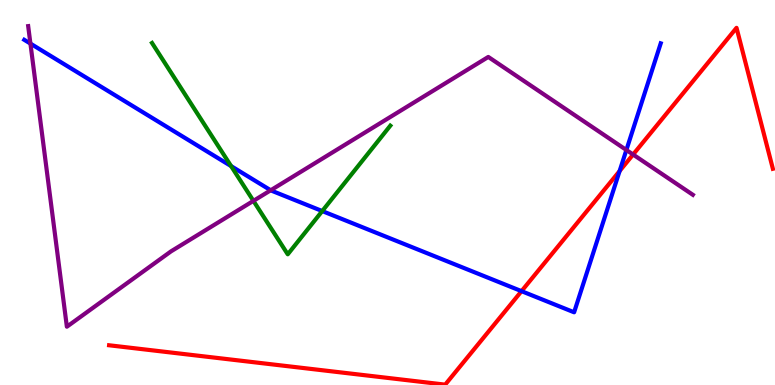[{'lines': ['blue', 'red'], 'intersections': [{'x': 6.73, 'y': 2.44}, {'x': 7.99, 'y': 5.56}]}, {'lines': ['green', 'red'], 'intersections': []}, {'lines': ['purple', 'red'], 'intersections': [{'x': 8.17, 'y': 5.99}]}, {'lines': ['blue', 'green'], 'intersections': [{'x': 2.98, 'y': 5.69}, {'x': 4.16, 'y': 4.52}]}, {'lines': ['blue', 'purple'], 'intersections': [{'x': 0.393, 'y': 8.87}, {'x': 3.49, 'y': 5.06}, {'x': 8.08, 'y': 6.1}]}, {'lines': ['green', 'purple'], 'intersections': [{'x': 3.27, 'y': 4.78}]}]